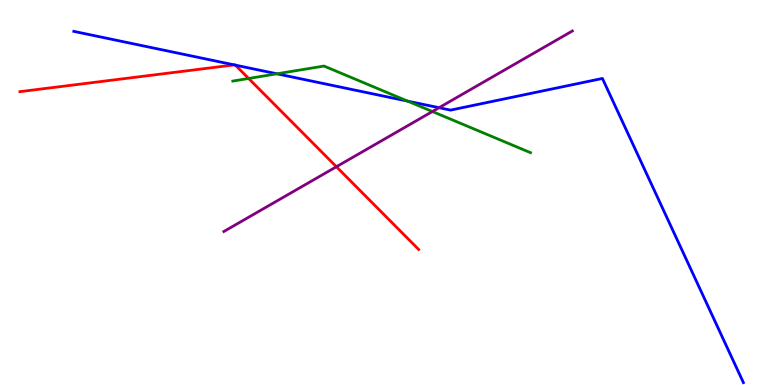[{'lines': ['blue', 'red'], 'intersections': [{'x': 3.02, 'y': 8.31}, {'x': 3.04, 'y': 8.31}]}, {'lines': ['green', 'red'], 'intersections': [{'x': 3.21, 'y': 7.96}]}, {'lines': ['purple', 'red'], 'intersections': [{'x': 4.34, 'y': 5.67}]}, {'lines': ['blue', 'green'], 'intersections': [{'x': 3.57, 'y': 8.08}, {'x': 5.26, 'y': 7.37}]}, {'lines': ['blue', 'purple'], 'intersections': [{'x': 5.66, 'y': 7.2}]}, {'lines': ['green', 'purple'], 'intersections': [{'x': 5.58, 'y': 7.1}]}]